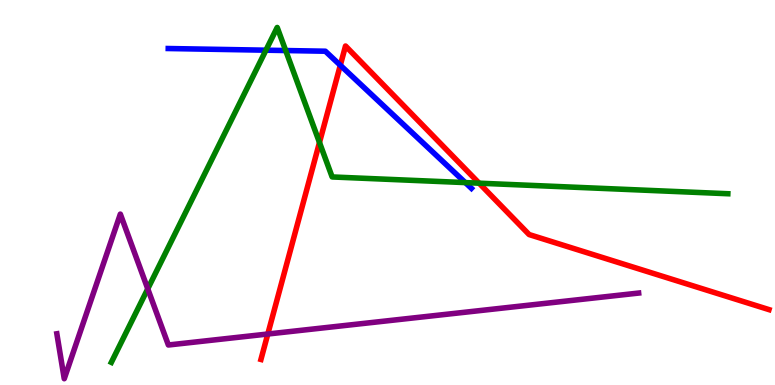[{'lines': ['blue', 'red'], 'intersections': [{'x': 4.39, 'y': 8.3}]}, {'lines': ['green', 'red'], 'intersections': [{'x': 4.12, 'y': 6.3}, {'x': 6.18, 'y': 5.24}]}, {'lines': ['purple', 'red'], 'intersections': [{'x': 3.46, 'y': 1.32}]}, {'lines': ['blue', 'green'], 'intersections': [{'x': 3.43, 'y': 8.7}, {'x': 3.69, 'y': 8.69}, {'x': 6.0, 'y': 5.26}]}, {'lines': ['blue', 'purple'], 'intersections': []}, {'lines': ['green', 'purple'], 'intersections': [{'x': 1.91, 'y': 2.5}]}]